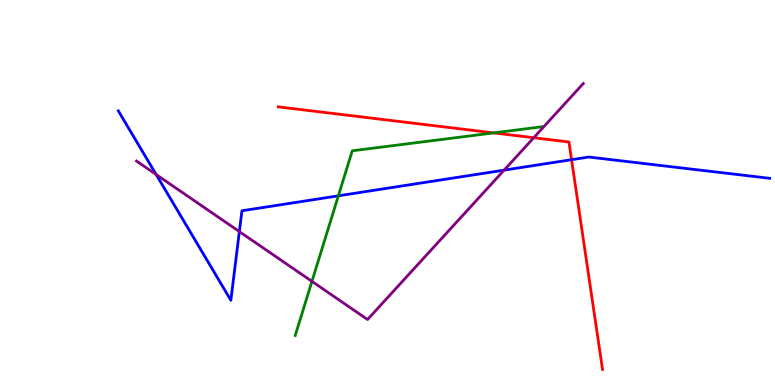[{'lines': ['blue', 'red'], 'intersections': [{'x': 7.37, 'y': 5.85}]}, {'lines': ['green', 'red'], 'intersections': [{'x': 6.37, 'y': 6.55}]}, {'lines': ['purple', 'red'], 'intersections': [{'x': 6.89, 'y': 6.42}]}, {'lines': ['blue', 'green'], 'intersections': [{'x': 4.37, 'y': 4.91}]}, {'lines': ['blue', 'purple'], 'intersections': [{'x': 2.01, 'y': 5.47}, {'x': 3.09, 'y': 3.98}, {'x': 6.5, 'y': 5.58}]}, {'lines': ['green', 'purple'], 'intersections': [{'x': 4.03, 'y': 2.69}]}]